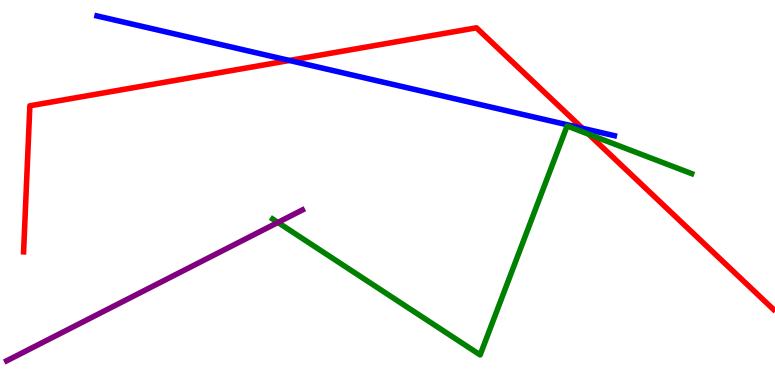[{'lines': ['blue', 'red'], 'intersections': [{'x': 3.73, 'y': 8.43}, {'x': 7.51, 'y': 6.67}]}, {'lines': ['green', 'red'], 'intersections': [{'x': 7.6, 'y': 6.51}]}, {'lines': ['purple', 'red'], 'intersections': []}, {'lines': ['blue', 'green'], 'intersections': []}, {'lines': ['blue', 'purple'], 'intersections': []}, {'lines': ['green', 'purple'], 'intersections': [{'x': 3.59, 'y': 4.22}]}]